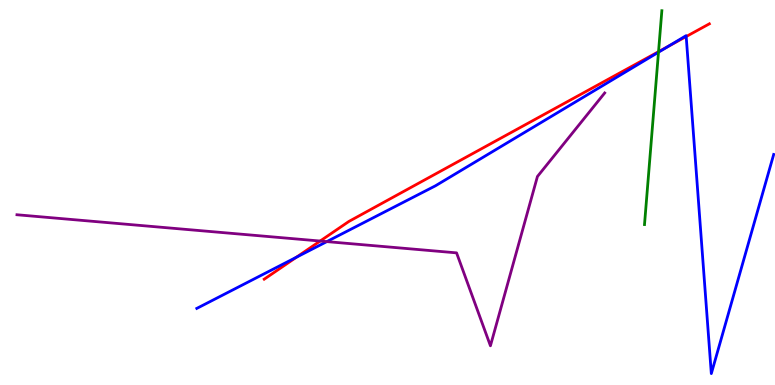[{'lines': ['blue', 'red'], 'intersections': [{'x': 3.82, 'y': 3.32}, {'x': 8.62, 'y': 8.79}, {'x': 8.85, 'y': 9.05}]}, {'lines': ['green', 'red'], 'intersections': [{'x': 8.5, 'y': 8.66}]}, {'lines': ['purple', 'red'], 'intersections': [{'x': 4.13, 'y': 3.74}]}, {'lines': ['blue', 'green'], 'intersections': [{'x': 8.5, 'y': 8.64}]}, {'lines': ['blue', 'purple'], 'intersections': [{'x': 4.22, 'y': 3.72}]}, {'lines': ['green', 'purple'], 'intersections': []}]